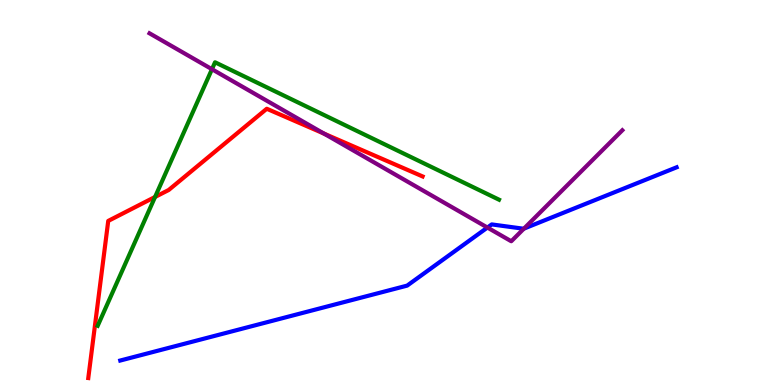[{'lines': ['blue', 'red'], 'intersections': []}, {'lines': ['green', 'red'], 'intersections': [{'x': 2.0, 'y': 4.88}]}, {'lines': ['purple', 'red'], 'intersections': [{'x': 4.18, 'y': 6.53}]}, {'lines': ['blue', 'green'], 'intersections': []}, {'lines': ['blue', 'purple'], 'intersections': [{'x': 6.29, 'y': 4.09}, {'x': 6.76, 'y': 4.06}]}, {'lines': ['green', 'purple'], 'intersections': [{'x': 2.73, 'y': 8.2}]}]